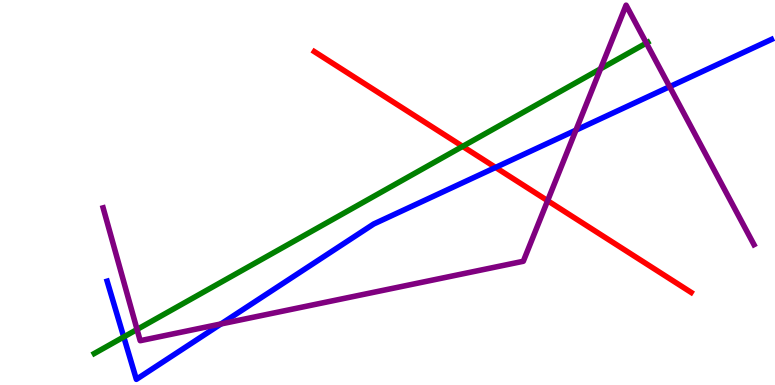[{'lines': ['blue', 'red'], 'intersections': [{'x': 6.39, 'y': 5.65}]}, {'lines': ['green', 'red'], 'intersections': [{'x': 5.97, 'y': 6.2}]}, {'lines': ['purple', 'red'], 'intersections': [{'x': 7.07, 'y': 4.79}]}, {'lines': ['blue', 'green'], 'intersections': [{'x': 1.6, 'y': 1.25}]}, {'lines': ['blue', 'purple'], 'intersections': [{'x': 2.85, 'y': 1.59}, {'x': 7.43, 'y': 6.62}, {'x': 8.64, 'y': 7.75}]}, {'lines': ['green', 'purple'], 'intersections': [{'x': 1.77, 'y': 1.44}, {'x': 7.75, 'y': 8.21}, {'x': 8.34, 'y': 8.88}]}]